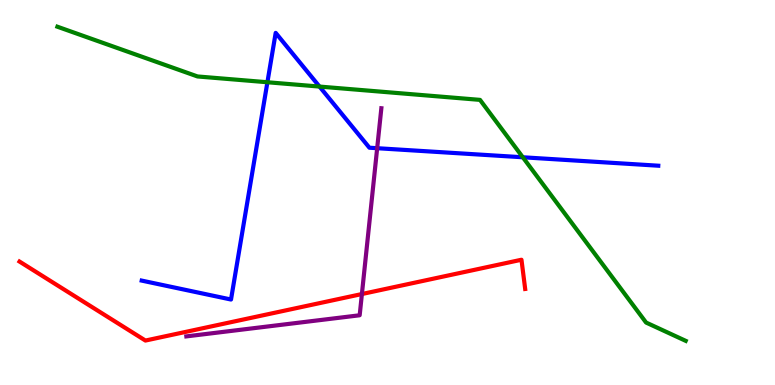[{'lines': ['blue', 'red'], 'intersections': []}, {'lines': ['green', 'red'], 'intersections': []}, {'lines': ['purple', 'red'], 'intersections': [{'x': 4.67, 'y': 2.36}]}, {'lines': ['blue', 'green'], 'intersections': [{'x': 3.45, 'y': 7.86}, {'x': 4.12, 'y': 7.75}, {'x': 6.75, 'y': 5.92}]}, {'lines': ['blue', 'purple'], 'intersections': [{'x': 4.87, 'y': 6.15}]}, {'lines': ['green', 'purple'], 'intersections': []}]